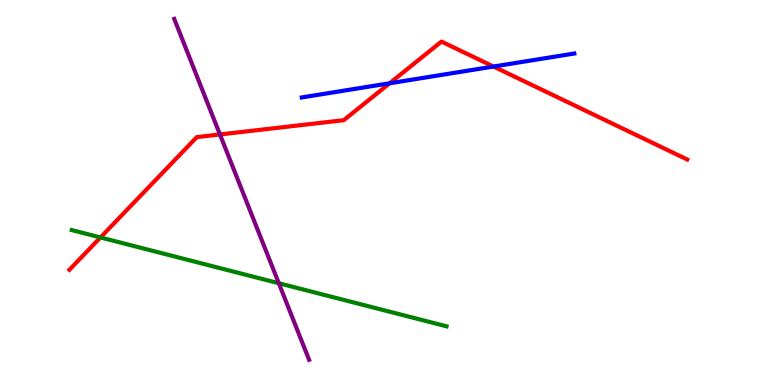[{'lines': ['blue', 'red'], 'intersections': [{'x': 5.03, 'y': 7.84}, {'x': 6.37, 'y': 8.27}]}, {'lines': ['green', 'red'], 'intersections': [{'x': 1.3, 'y': 3.83}]}, {'lines': ['purple', 'red'], 'intersections': [{'x': 2.84, 'y': 6.51}]}, {'lines': ['blue', 'green'], 'intersections': []}, {'lines': ['blue', 'purple'], 'intersections': []}, {'lines': ['green', 'purple'], 'intersections': [{'x': 3.6, 'y': 2.64}]}]